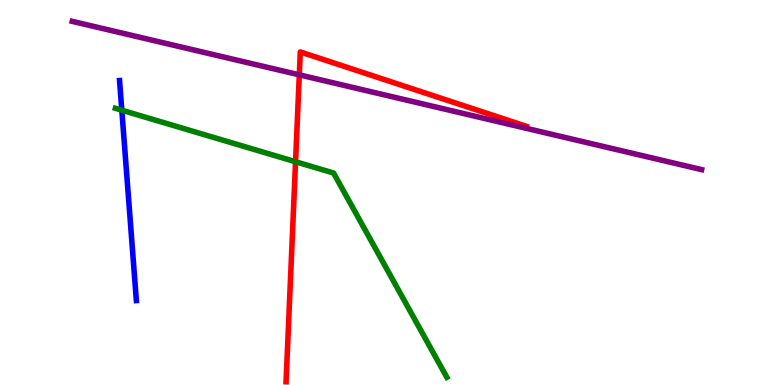[{'lines': ['blue', 'red'], 'intersections': []}, {'lines': ['green', 'red'], 'intersections': [{'x': 3.81, 'y': 5.8}]}, {'lines': ['purple', 'red'], 'intersections': [{'x': 3.86, 'y': 8.06}]}, {'lines': ['blue', 'green'], 'intersections': [{'x': 1.57, 'y': 7.14}]}, {'lines': ['blue', 'purple'], 'intersections': []}, {'lines': ['green', 'purple'], 'intersections': []}]